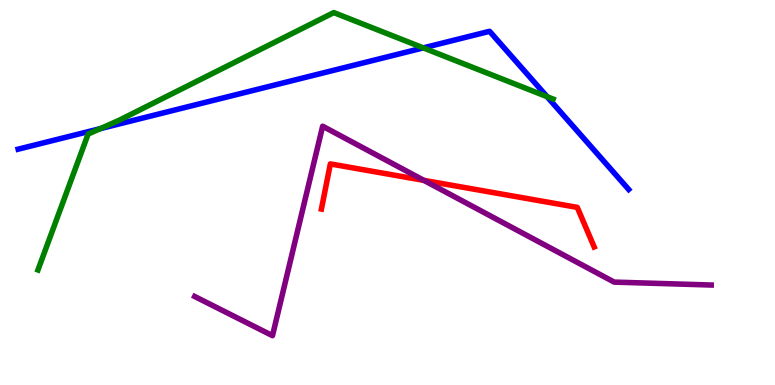[{'lines': ['blue', 'red'], 'intersections': []}, {'lines': ['green', 'red'], 'intersections': []}, {'lines': ['purple', 'red'], 'intersections': [{'x': 5.47, 'y': 5.31}]}, {'lines': ['blue', 'green'], 'intersections': [{'x': 1.29, 'y': 6.66}, {'x': 5.46, 'y': 8.76}, {'x': 7.06, 'y': 7.49}]}, {'lines': ['blue', 'purple'], 'intersections': []}, {'lines': ['green', 'purple'], 'intersections': []}]